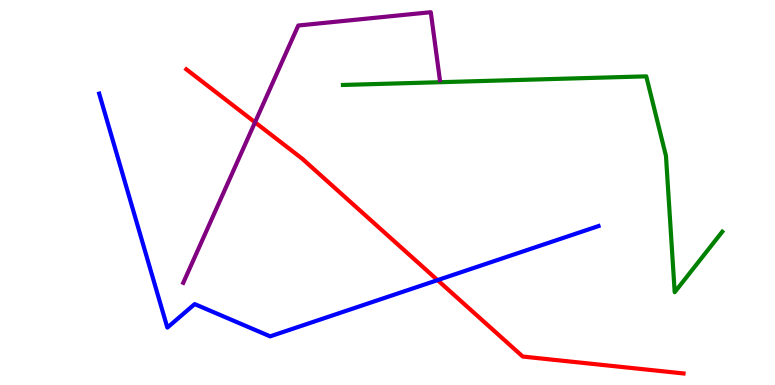[{'lines': ['blue', 'red'], 'intersections': [{'x': 5.65, 'y': 2.72}]}, {'lines': ['green', 'red'], 'intersections': []}, {'lines': ['purple', 'red'], 'intersections': [{'x': 3.29, 'y': 6.82}]}, {'lines': ['blue', 'green'], 'intersections': []}, {'lines': ['blue', 'purple'], 'intersections': []}, {'lines': ['green', 'purple'], 'intersections': []}]